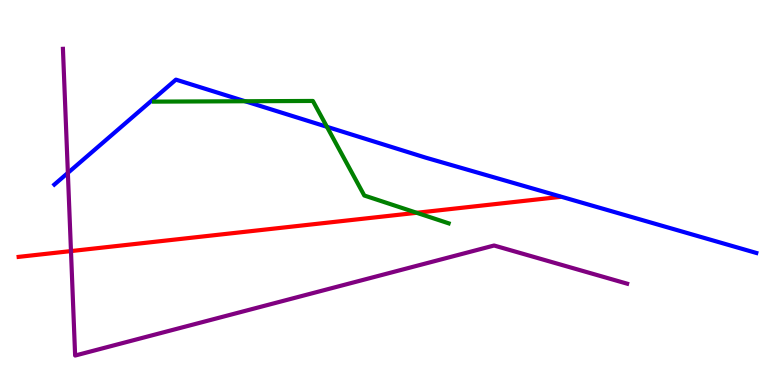[{'lines': ['blue', 'red'], 'intersections': []}, {'lines': ['green', 'red'], 'intersections': [{'x': 5.38, 'y': 4.47}]}, {'lines': ['purple', 'red'], 'intersections': [{'x': 0.916, 'y': 3.48}]}, {'lines': ['blue', 'green'], 'intersections': [{'x': 3.16, 'y': 7.37}, {'x': 4.22, 'y': 6.71}]}, {'lines': ['blue', 'purple'], 'intersections': [{'x': 0.876, 'y': 5.51}]}, {'lines': ['green', 'purple'], 'intersections': []}]